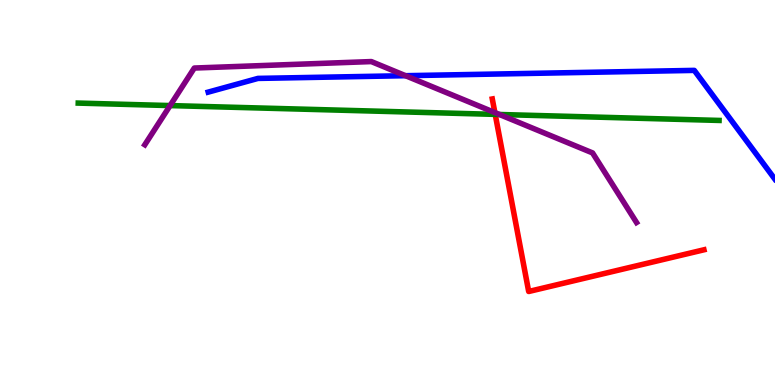[{'lines': ['blue', 'red'], 'intersections': []}, {'lines': ['green', 'red'], 'intersections': [{'x': 6.39, 'y': 7.03}]}, {'lines': ['purple', 'red'], 'intersections': [{'x': 6.39, 'y': 7.08}]}, {'lines': ['blue', 'green'], 'intersections': []}, {'lines': ['blue', 'purple'], 'intersections': [{'x': 5.23, 'y': 8.03}]}, {'lines': ['green', 'purple'], 'intersections': [{'x': 2.19, 'y': 7.26}, {'x': 6.44, 'y': 7.03}]}]